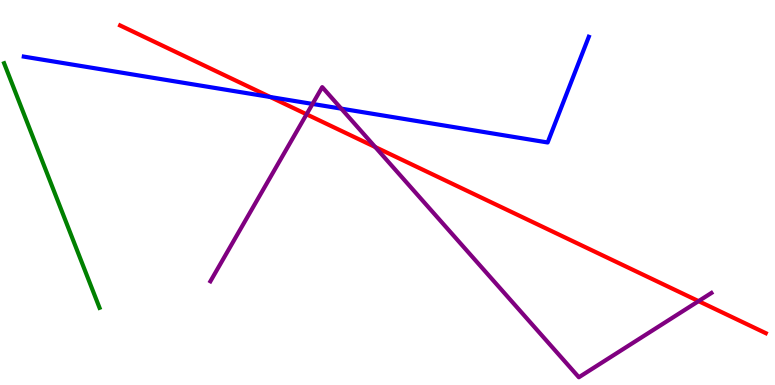[{'lines': ['blue', 'red'], 'intersections': [{'x': 3.49, 'y': 7.48}]}, {'lines': ['green', 'red'], 'intersections': []}, {'lines': ['purple', 'red'], 'intersections': [{'x': 3.96, 'y': 7.03}, {'x': 4.84, 'y': 6.18}, {'x': 9.01, 'y': 2.18}]}, {'lines': ['blue', 'green'], 'intersections': []}, {'lines': ['blue', 'purple'], 'intersections': [{'x': 4.03, 'y': 7.3}, {'x': 4.4, 'y': 7.18}]}, {'lines': ['green', 'purple'], 'intersections': []}]